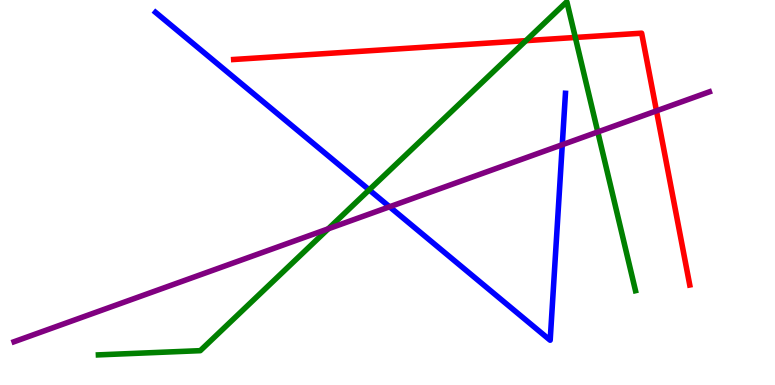[{'lines': ['blue', 'red'], 'intersections': []}, {'lines': ['green', 'red'], 'intersections': [{'x': 6.79, 'y': 8.94}, {'x': 7.42, 'y': 9.03}]}, {'lines': ['purple', 'red'], 'intersections': [{'x': 8.47, 'y': 7.12}]}, {'lines': ['blue', 'green'], 'intersections': [{'x': 4.76, 'y': 5.07}]}, {'lines': ['blue', 'purple'], 'intersections': [{'x': 5.03, 'y': 4.63}, {'x': 7.26, 'y': 6.24}]}, {'lines': ['green', 'purple'], 'intersections': [{'x': 4.24, 'y': 4.06}, {'x': 7.71, 'y': 6.57}]}]